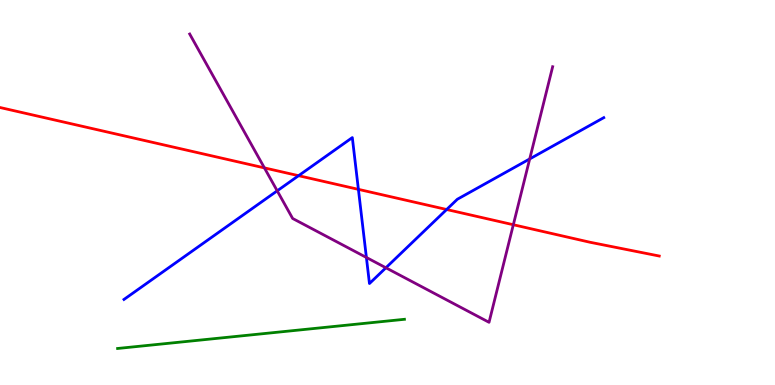[{'lines': ['blue', 'red'], 'intersections': [{'x': 3.85, 'y': 5.44}, {'x': 4.62, 'y': 5.08}, {'x': 5.76, 'y': 4.56}]}, {'lines': ['green', 'red'], 'intersections': []}, {'lines': ['purple', 'red'], 'intersections': [{'x': 3.41, 'y': 5.64}, {'x': 6.62, 'y': 4.16}]}, {'lines': ['blue', 'green'], 'intersections': []}, {'lines': ['blue', 'purple'], 'intersections': [{'x': 3.58, 'y': 5.04}, {'x': 4.73, 'y': 3.31}, {'x': 4.98, 'y': 3.04}, {'x': 6.83, 'y': 5.87}]}, {'lines': ['green', 'purple'], 'intersections': []}]